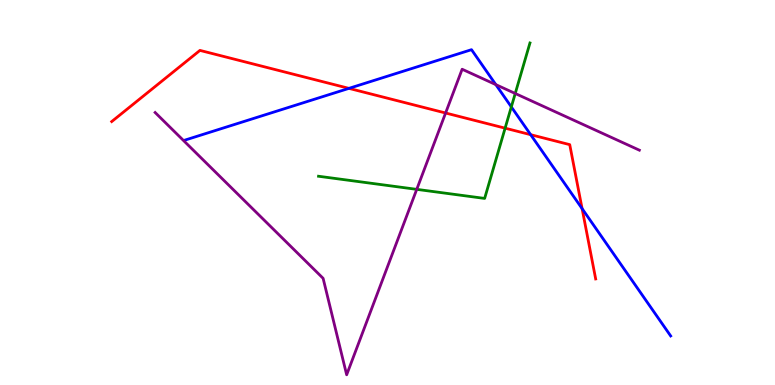[{'lines': ['blue', 'red'], 'intersections': [{'x': 4.5, 'y': 7.7}, {'x': 6.85, 'y': 6.5}, {'x': 7.51, 'y': 4.58}]}, {'lines': ['green', 'red'], 'intersections': [{'x': 6.52, 'y': 6.67}]}, {'lines': ['purple', 'red'], 'intersections': [{'x': 5.75, 'y': 7.06}]}, {'lines': ['blue', 'green'], 'intersections': [{'x': 6.6, 'y': 7.22}]}, {'lines': ['blue', 'purple'], 'intersections': [{'x': 6.4, 'y': 7.8}]}, {'lines': ['green', 'purple'], 'intersections': [{'x': 5.38, 'y': 5.08}, {'x': 6.65, 'y': 7.57}]}]